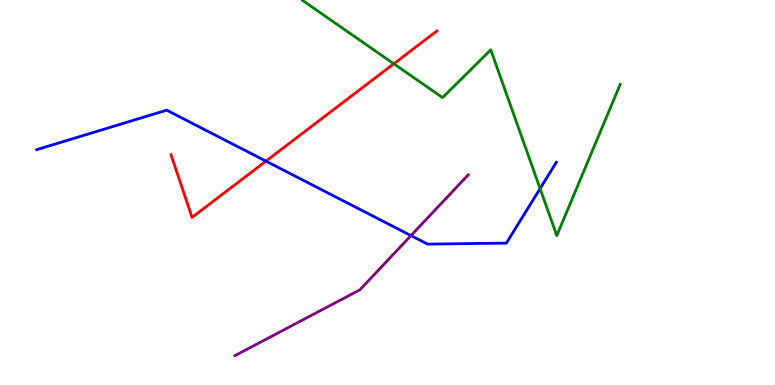[{'lines': ['blue', 'red'], 'intersections': [{'x': 3.43, 'y': 5.81}]}, {'lines': ['green', 'red'], 'intersections': [{'x': 5.08, 'y': 8.34}]}, {'lines': ['purple', 'red'], 'intersections': []}, {'lines': ['blue', 'green'], 'intersections': [{'x': 6.97, 'y': 5.1}]}, {'lines': ['blue', 'purple'], 'intersections': [{'x': 5.3, 'y': 3.88}]}, {'lines': ['green', 'purple'], 'intersections': []}]